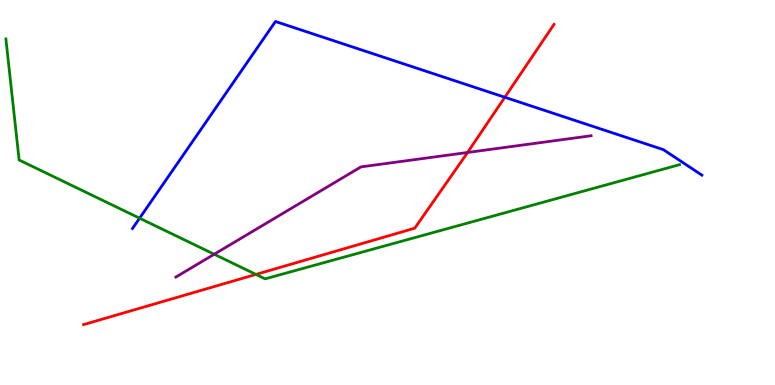[{'lines': ['blue', 'red'], 'intersections': [{'x': 6.51, 'y': 7.47}]}, {'lines': ['green', 'red'], 'intersections': [{'x': 3.3, 'y': 2.87}]}, {'lines': ['purple', 'red'], 'intersections': [{'x': 6.03, 'y': 6.04}]}, {'lines': ['blue', 'green'], 'intersections': [{'x': 1.8, 'y': 4.33}]}, {'lines': ['blue', 'purple'], 'intersections': []}, {'lines': ['green', 'purple'], 'intersections': [{'x': 2.76, 'y': 3.4}]}]